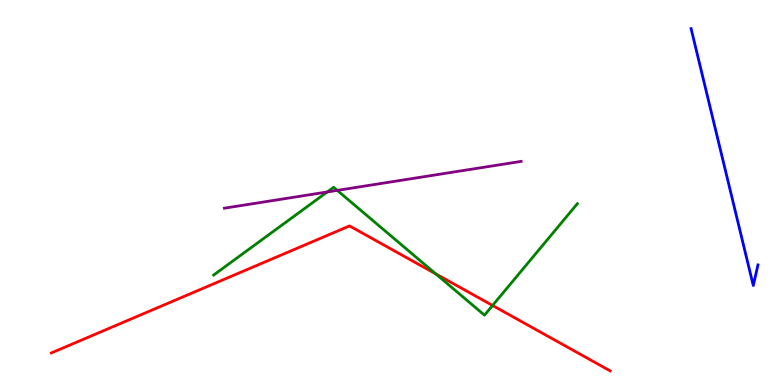[{'lines': ['blue', 'red'], 'intersections': []}, {'lines': ['green', 'red'], 'intersections': [{'x': 5.62, 'y': 2.89}, {'x': 6.36, 'y': 2.07}]}, {'lines': ['purple', 'red'], 'intersections': []}, {'lines': ['blue', 'green'], 'intersections': []}, {'lines': ['blue', 'purple'], 'intersections': []}, {'lines': ['green', 'purple'], 'intersections': [{'x': 4.22, 'y': 5.01}, {'x': 4.35, 'y': 5.05}]}]